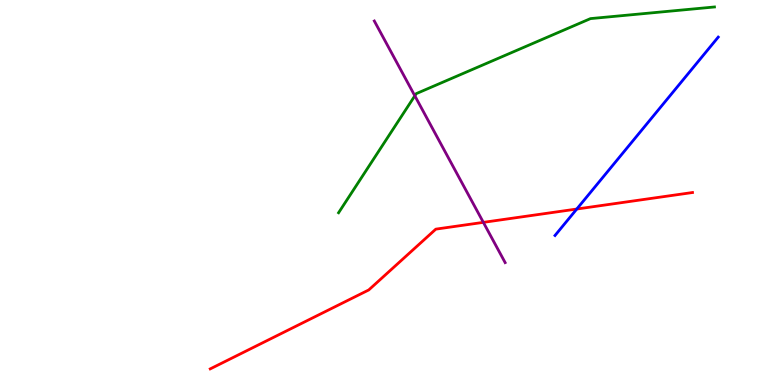[{'lines': ['blue', 'red'], 'intersections': [{'x': 7.44, 'y': 4.57}]}, {'lines': ['green', 'red'], 'intersections': []}, {'lines': ['purple', 'red'], 'intersections': [{'x': 6.24, 'y': 4.22}]}, {'lines': ['blue', 'green'], 'intersections': []}, {'lines': ['blue', 'purple'], 'intersections': []}, {'lines': ['green', 'purple'], 'intersections': [{'x': 5.35, 'y': 7.51}]}]